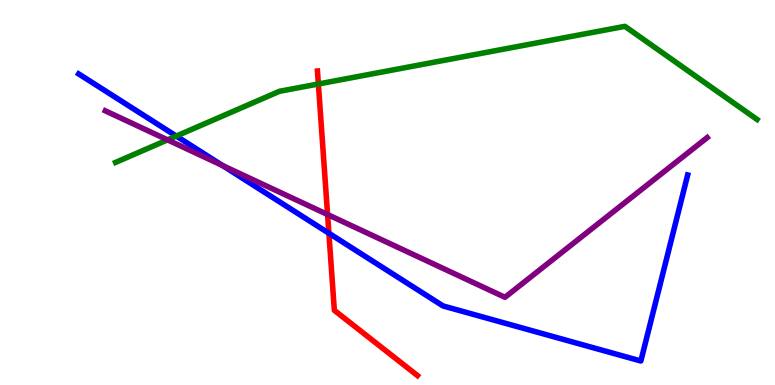[{'lines': ['blue', 'red'], 'intersections': [{'x': 4.24, 'y': 3.94}]}, {'lines': ['green', 'red'], 'intersections': [{'x': 4.11, 'y': 7.82}]}, {'lines': ['purple', 'red'], 'intersections': [{'x': 4.23, 'y': 4.43}]}, {'lines': ['blue', 'green'], 'intersections': [{'x': 2.27, 'y': 6.47}]}, {'lines': ['blue', 'purple'], 'intersections': [{'x': 2.87, 'y': 5.7}]}, {'lines': ['green', 'purple'], 'intersections': [{'x': 2.16, 'y': 6.37}]}]